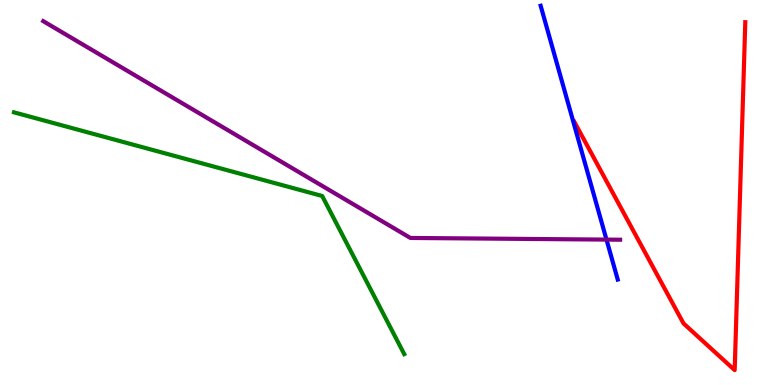[{'lines': ['blue', 'red'], 'intersections': []}, {'lines': ['green', 'red'], 'intersections': []}, {'lines': ['purple', 'red'], 'intersections': []}, {'lines': ['blue', 'green'], 'intersections': []}, {'lines': ['blue', 'purple'], 'intersections': [{'x': 7.83, 'y': 3.78}]}, {'lines': ['green', 'purple'], 'intersections': []}]